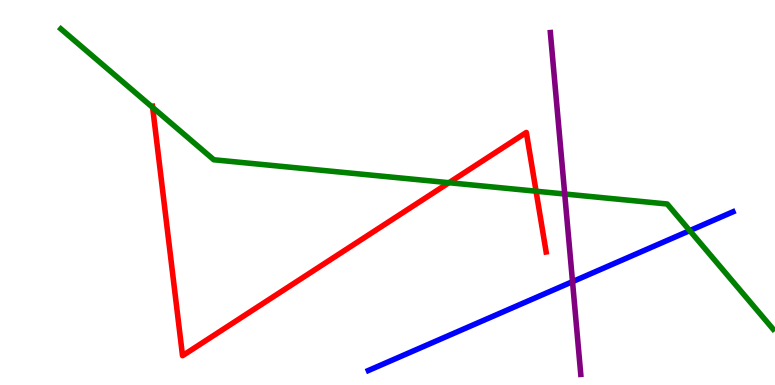[{'lines': ['blue', 'red'], 'intersections': []}, {'lines': ['green', 'red'], 'intersections': [{'x': 1.97, 'y': 7.21}, {'x': 5.79, 'y': 5.25}, {'x': 6.92, 'y': 5.03}]}, {'lines': ['purple', 'red'], 'intersections': []}, {'lines': ['blue', 'green'], 'intersections': [{'x': 8.9, 'y': 4.01}]}, {'lines': ['blue', 'purple'], 'intersections': [{'x': 7.39, 'y': 2.68}]}, {'lines': ['green', 'purple'], 'intersections': [{'x': 7.29, 'y': 4.96}]}]